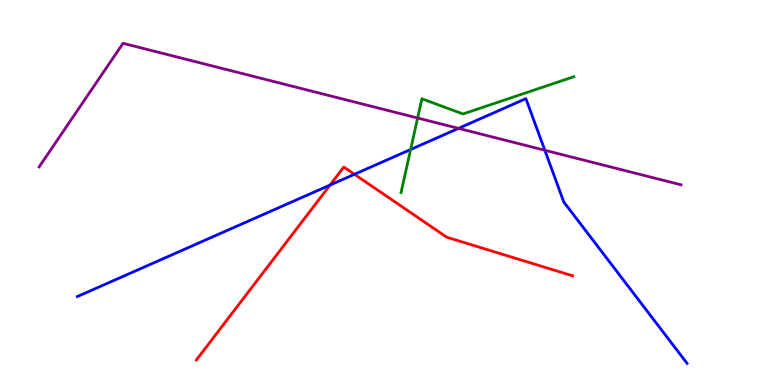[{'lines': ['blue', 'red'], 'intersections': [{'x': 4.26, 'y': 5.19}, {'x': 4.57, 'y': 5.47}]}, {'lines': ['green', 'red'], 'intersections': []}, {'lines': ['purple', 'red'], 'intersections': []}, {'lines': ['blue', 'green'], 'intersections': [{'x': 5.3, 'y': 6.12}]}, {'lines': ['blue', 'purple'], 'intersections': [{'x': 5.92, 'y': 6.67}, {'x': 7.03, 'y': 6.1}]}, {'lines': ['green', 'purple'], 'intersections': [{'x': 5.39, 'y': 6.93}]}]